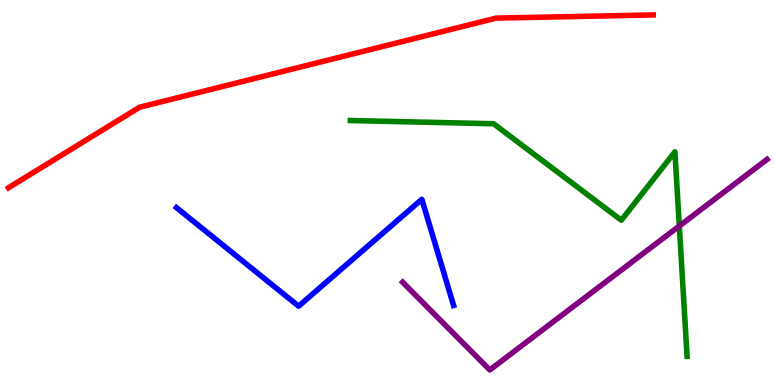[{'lines': ['blue', 'red'], 'intersections': []}, {'lines': ['green', 'red'], 'intersections': []}, {'lines': ['purple', 'red'], 'intersections': []}, {'lines': ['blue', 'green'], 'intersections': []}, {'lines': ['blue', 'purple'], 'intersections': []}, {'lines': ['green', 'purple'], 'intersections': [{'x': 8.77, 'y': 4.13}]}]